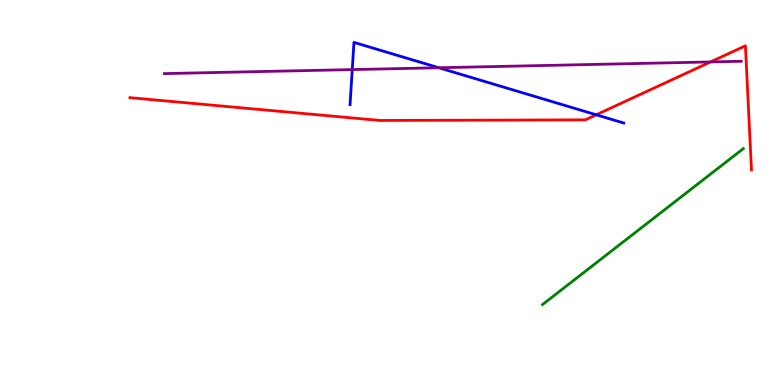[{'lines': ['blue', 'red'], 'intersections': [{'x': 7.69, 'y': 7.02}]}, {'lines': ['green', 'red'], 'intersections': []}, {'lines': ['purple', 'red'], 'intersections': [{'x': 9.17, 'y': 8.39}]}, {'lines': ['blue', 'green'], 'intersections': []}, {'lines': ['blue', 'purple'], 'intersections': [{'x': 4.55, 'y': 8.19}, {'x': 5.66, 'y': 8.24}]}, {'lines': ['green', 'purple'], 'intersections': []}]